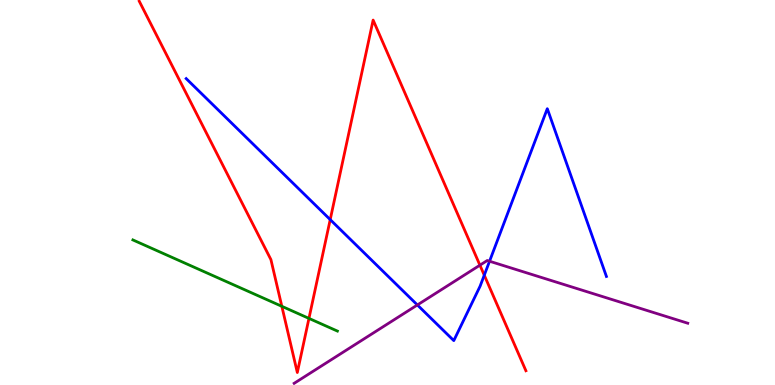[{'lines': ['blue', 'red'], 'intersections': [{'x': 4.26, 'y': 4.3}, {'x': 6.25, 'y': 2.85}]}, {'lines': ['green', 'red'], 'intersections': [{'x': 3.64, 'y': 2.04}, {'x': 3.99, 'y': 1.73}]}, {'lines': ['purple', 'red'], 'intersections': [{'x': 6.19, 'y': 3.11}]}, {'lines': ['blue', 'green'], 'intersections': []}, {'lines': ['blue', 'purple'], 'intersections': [{'x': 5.39, 'y': 2.08}, {'x': 6.32, 'y': 3.21}]}, {'lines': ['green', 'purple'], 'intersections': []}]